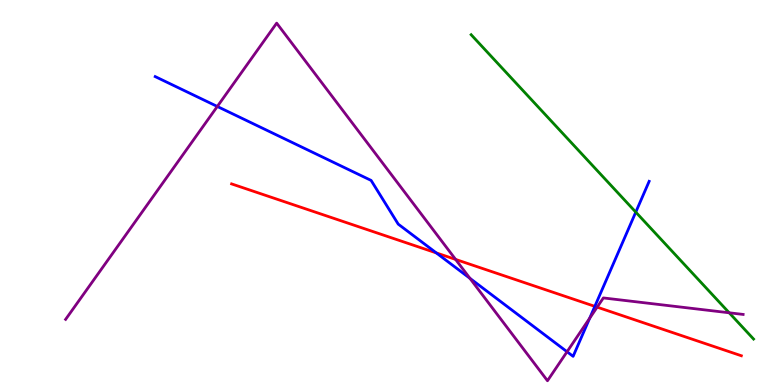[{'lines': ['blue', 'red'], 'intersections': [{'x': 5.63, 'y': 3.43}, {'x': 7.68, 'y': 2.04}]}, {'lines': ['green', 'red'], 'intersections': []}, {'lines': ['purple', 'red'], 'intersections': [{'x': 5.88, 'y': 3.26}, {'x': 7.71, 'y': 2.02}]}, {'lines': ['blue', 'green'], 'intersections': [{'x': 8.2, 'y': 4.49}]}, {'lines': ['blue', 'purple'], 'intersections': [{'x': 2.8, 'y': 7.23}, {'x': 6.06, 'y': 2.77}, {'x': 7.32, 'y': 0.864}, {'x': 7.61, 'y': 1.73}]}, {'lines': ['green', 'purple'], 'intersections': [{'x': 9.41, 'y': 1.88}]}]